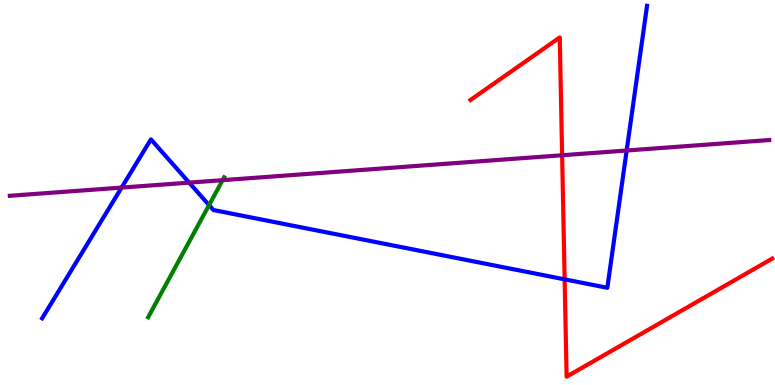[{'lines': ['blue', 'red'], 'intersections': [{'x': 7.29, 'y': 2.74}]}, {'lines': ['green', 'red'], 'intersections': []}, {'lines': ['purple', 'red'], 'intersections': [{'x': 7.25, 'y': 5.97}]}, {'lines': ['blue', 'green'], 'intersections': [{'x': 2.7, 'y': 4.67}]}, {'lines': ['blue', 'purple'], 'intersections': [{'x': 1.57, 'y': 5.13}, {'x': 2.44, 'y': 5.26}, {'x': 8.09, 'y': 6.09}]}, {'lines': ['green', 'purple'], 'intersections': [{'x': 2.87, 'y': 5.32}]}]